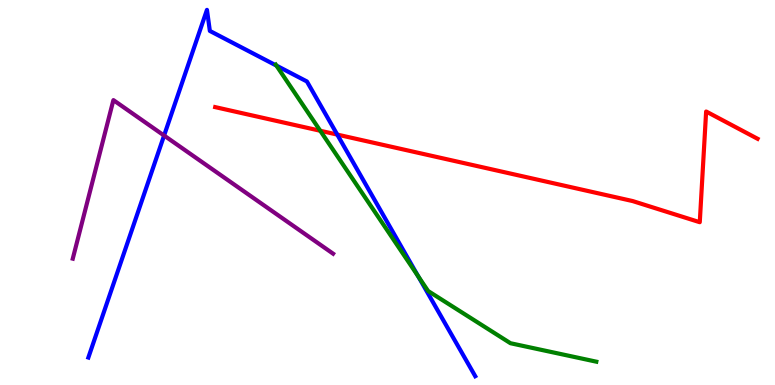[{'lines': ['blue', 'red'], 'intersections': [{'x': 4.35, 'y': 6.5}]}, {'lines': ['green', 'red'], 'intersections': [{'x': 4.13, 'y': 6.6}]}, {'lines': ['purple', 'red'], 'intersections': []}, {'lines': ['blue', 'green'], 'intersections': [{'x': 3.57, 'y': 8.3}, {'x': 5.4, 'y': 2.82}]}, {'lines': ['blue', 'purple'], 'intersections': [{'x': 2.12, 'y': 6.48}]}, {'lines': ['green', 'purple'], 'intersections': []}]